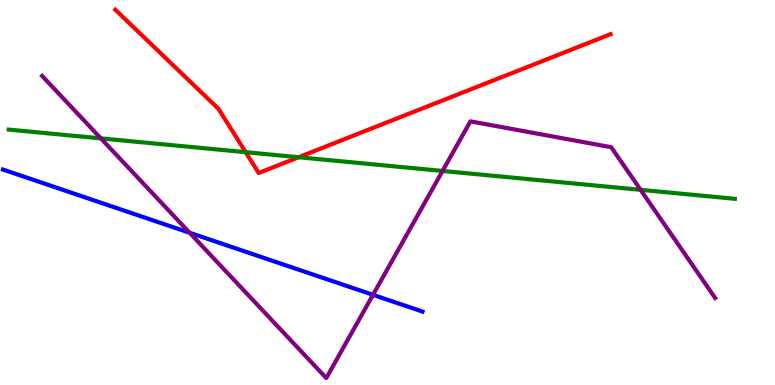[{'lines': ['blue', 'red'], 'intersections': []}, {'lines': ['green', 'red'], 'intersections': [{'x': 3.17, 'y': 6.05}, {'x': 3.85, 'y': 5.92}]}, {'lines': ['purple', 'red'], 'intersections': []}, {'lines': ['blue', 'green'], 'intersections': []}, {'lines': ['blue', 'purple'], 'intersections': [{'x': 2.45, 'y': 3.95}, {'x': 4.81, 'y': 2.34}]}, {'lines': ['green', 'purple'], 'intersections': [{'x': 1.3, 'y': 6.41}, {'x': 5.71, 'y': 5.56}, {'x': 8.27, 'y': 5.07}]}]